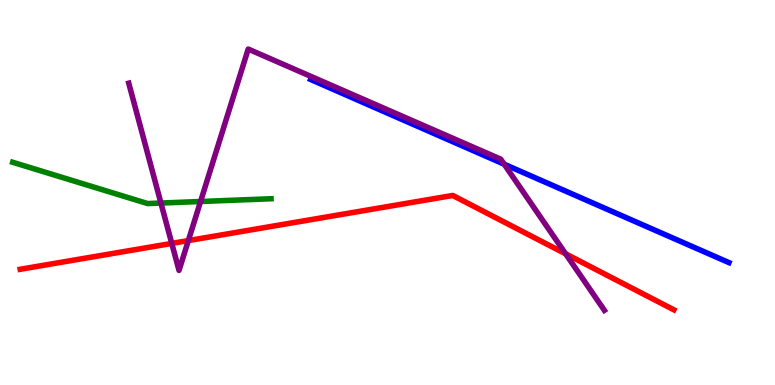[{'lines': ['blue', 'red'], 'intersections': []}, {'lines': ['green', 'red'], 'intersections': []}, {'lines': ['purple', 'red'], 'intersections': [{'x': 2.22, 'y': 3.68}, {'x': 2.43, 'y': 3.75}, {'x': 7.3, 'y': 3.41}]}, {'lines': ['blue', 'green'], 'intersections': []}, {'lines': ['blue', 'purple'], 'intersections': [{'x': 6.51, 'y': 5.73}]}, {'lines': ['green', 'purple'], 'intersections': [{'x': 2.08, 'y': 4.73}, {'x': 2.59, 'y': 4.77}]}]